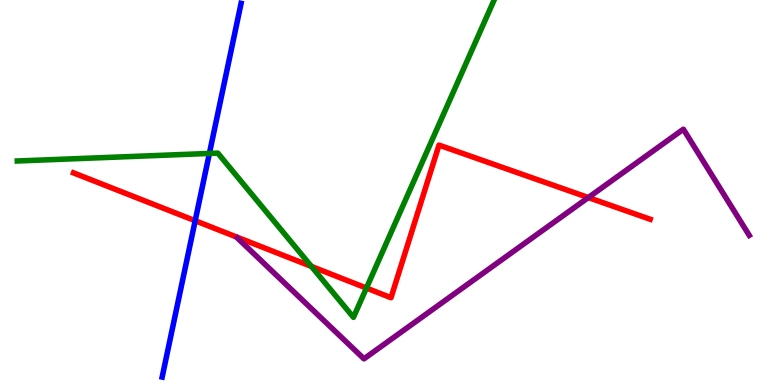[{'lines': ['blue', 'red'], 'intersections': [{'x': 2.52, 'y': 4.27}]}, {'lines': ['green', 'red'], 'intersections': [{'x': 4.02, 'y': 3.08}, {'x': 4.73, 'y': 2.52}]}, {'lines': ['purple', 'red'], 'intersections': [{'x': 7.59, 'y': 4.87}]}, {'lines': ['blue', 'green'], 'intersections': [{'x': 2.7, 'y': 6.01}]}, {'lines': ['blue', 'purple'], 'intersections': []}, {'lines': ['green', 'purple'], 'intersections': []}]